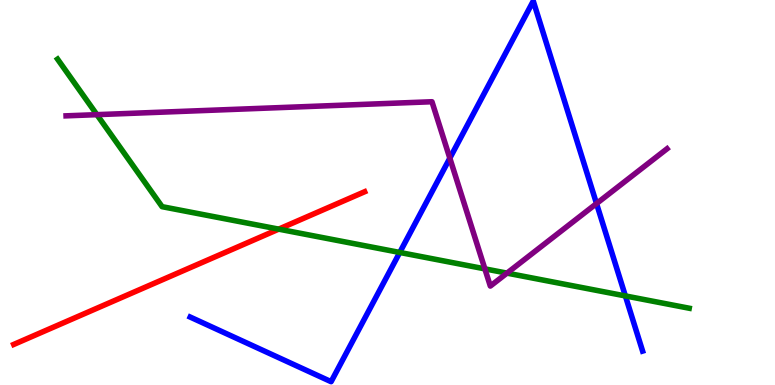[{'lines': ['blue', 'red'], 'intersections': []}, {'lines': ['green', 'red'], 'intersections': [{'x': 3.6, 'y': 4.05}]}, {'lines': ['purple', 'red'], 'intersections': []}, {'lines': ['blue', 'green'], 'intersections': [{'x': 5.16, 'y': 3.44}, {'x': 8.07, 'y': 2.31}]}, {'lines': ['blue', 'purple'], 'intersections': [{'x': 5.8, 'y': 5.89}, {'x': 7.7, 'y': 4.71}]}, {'lines': ['green', 'purple'], 'intersections': [{'x': 1.25, 'y': 7.02}, {'x': 6.26, 'y': 3.02}, {'x': 6.54, 'y': 2.91}]}]